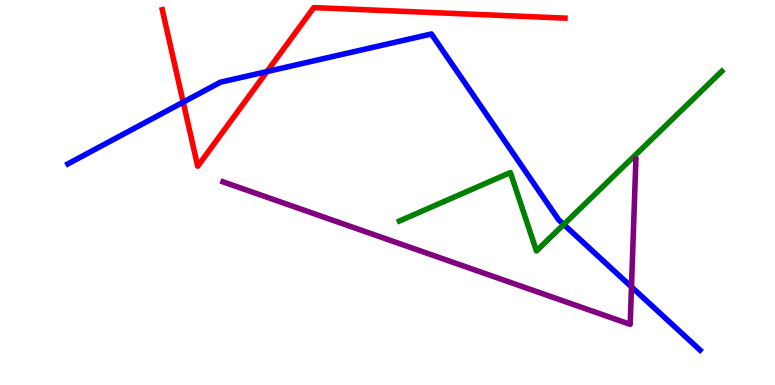[{'lines': ['blue', 'red'], 'intersections': [{'x': 2.36, 'y': 7.35}, {'x': 3.45, 'y': 8.14}]}, {'lines': ['green', 'red'], 'intersections': []}, {'lines': ['purple', 'red'], 'intersections': []}, {'lines': ['blue', 'green'], 'intersections': [{'x': 7.27, 'y': 4.17}]}, {'lines': ['blue', 'purple'], 'intersections': [{'x': 8.15, 'y': 2.55}]}, {'lines': ['green', 'purple'], 'intersections': []}]